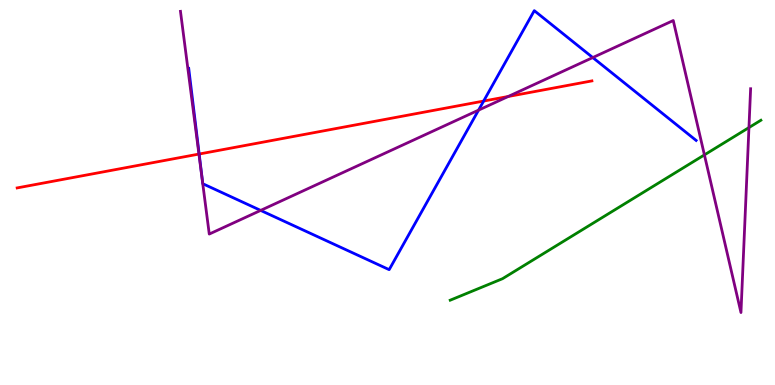[{'lines': ['blue', 'red'], 'intersections': [{'x': 2.57, 'y': 6.0}, {'x': 6.24, 'y': 7.38}]}, {'lines': ['green', 'red'], 'intersections': []}, {'lines': ['purple', 'red'], 'intersections': [{'x': 2.57, 'y': 6.0}, {'x': 6.56, 'y': 7.49}]}, {'lines': ['blue', 'green'], 'intersections': []}, {'lines': ['blue', 'purple'], 'intersections': [{'x': 3.36, 'y': 4.53}, {'x': 6.17, 'y': 7.14}, {'x': 7.65, 'y': 8.5}]}, {'lines': ['green', 'purple'], 'intersections': [{'x': 9.09, 'y': 5.98}, {'x': 9.66, 'y': 6.69}]}]